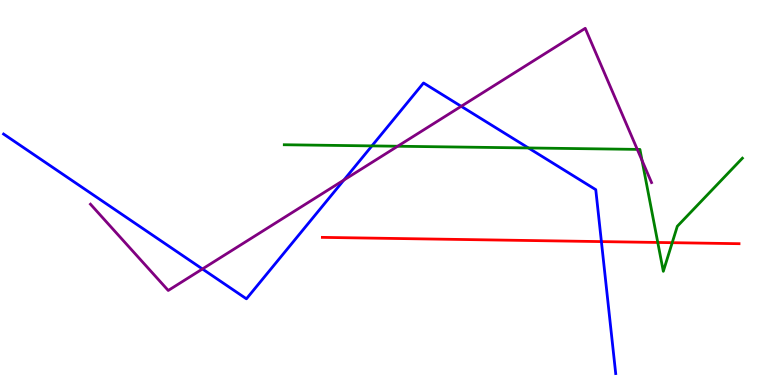[{'lines': ['blue', 'red'], 'intersections': [{'x': 7.76, 'y': 3.72}]}, {'lines': ['green', 'red'], 'intersections': [{'x': 8.49, 'y': 3.7}, {'x': 8.67, 'y': 3.7}]}, {'lines': ['purple', 'red'], 'intersections': []}, {'lines': ['blue', 'green'], 'intersections': [{'x': 4.8, 'y': 6.21}, {'x': 6.82, 'y': 6.16}]}, {'lines': ['blue', 'purple'], 'intersections': [{'x': 2.61, 'y': 3.01}, {'x': 4.44, 'y': 5.32}, {'x': 5.95, 'y': 7.24}]}, {'lines': ['green', 'purple'], 'intersections': [{'x': 5.13, 'y': 6.2}, {'x': 8.22, 'y': 6.12}, {'x': 8.28, 'y': 5.83}]}]